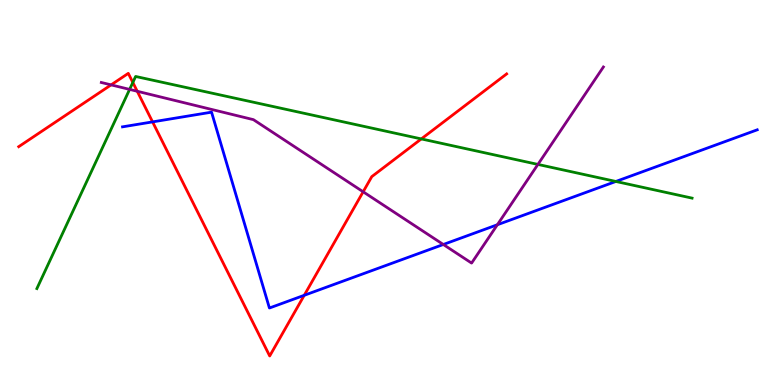[{'lines': ['blue', 'red'], 'intersections': [{'x': 1.97, 'y': 6.83}, {'x': 3.93, 'y': 2.33}]}, {'lines': ['green', 'red'], 'intersections': [{'x': 1.71, 'y': 7.86}, {'x': 5.44, 'y': 6.39}]}, {'lines': ['purple', 'red'], 'intersections': [{'x': 1.43, 'y': 7.8}, {'x': 1.77, 'y': 7.63}, {'x': 4.69, 'y': 5.02}]}, {'lines': ['blue', 'green'], 'intersections': [{'x': 7.95, 'y': 5.29}]}, {'lines': ['blue', 'purple'], 'intersections': [{'x': 5.72, 'y': 3.65}, {'x': 6.42, 'y': 4.16}]}, {'lines': ['green', 'purple'], 'intersections': [{'x': 1.67, 'y': 7.68}, {'x': 6.94, 'y': 5.73}]}]